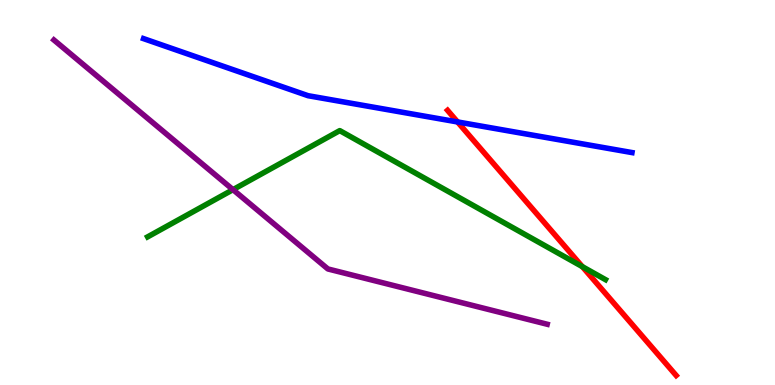[{'lines': ['blue', 'red'], 'intersections': [{'x': 5.9, 'y': 6.83}]}, {'lines': ['green', 'red'], 'intersections': [{'x': 7.51, 'y': 3.07}]}, {'lines': ['purple', 'red'], 'intersections': []}, {'lines': ['blue', 'green'], 'intersections': []}, {'lines': ['blue', 'purple'], 'intersections': []}, {'lines': ['green', 'purple'], 'intersections': [{'x': 3.01, 'y': 5.07}]}]